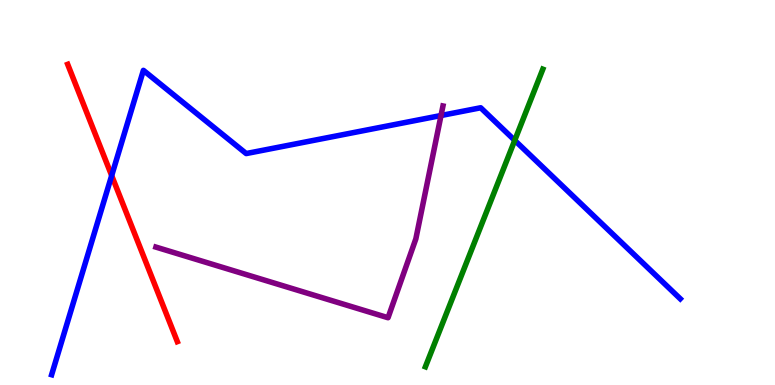[{'lines': ['blue', 'red'], 'intersections': [{'x': 1.44, 'y': 5.44}]}, {'lines': ['green', 'red'], 'intersections': []}, {'lines': ['purple', 'red'], 'intersections': []}, {'lines': ['blue', 'green'], 'intersections': [{'x': 6.64, 'y': 6.35}]}, {'lines': ['blue', 'purple'], 'intersections': [{'x': 5.69, 'y': 7.0}]}, {'lines': ['green', 'purple'], 'intersections': []}]